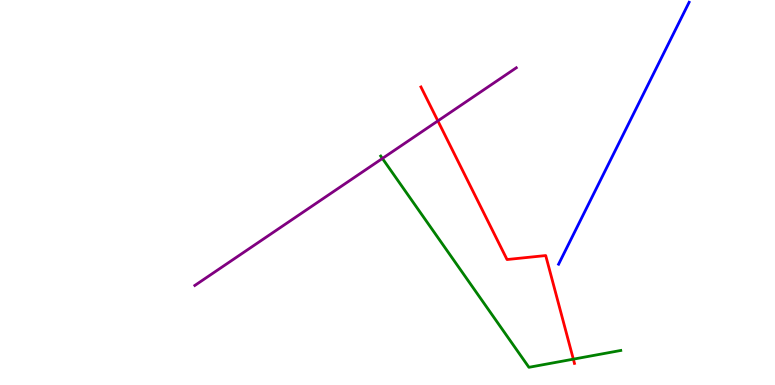[{'lines': ['blue', 'red'], 'intersections': []}, {'lines': ['green', 'red'], 'intersections': [{'x': 7.4, 'y': 0.671}]}, {'lines': ['purple', 'red'], 'intersections': [{'x': 5.65, 'y': 6.86}]}, {'lines': ['blue', 'green'], 'intersections': []}, {'lines': ['blue', 'purple'], 'intersections': []}, {'lines': ['green', 'purple'], 'intersections': [{'x': 4.93, 'y': 5.88}]}]